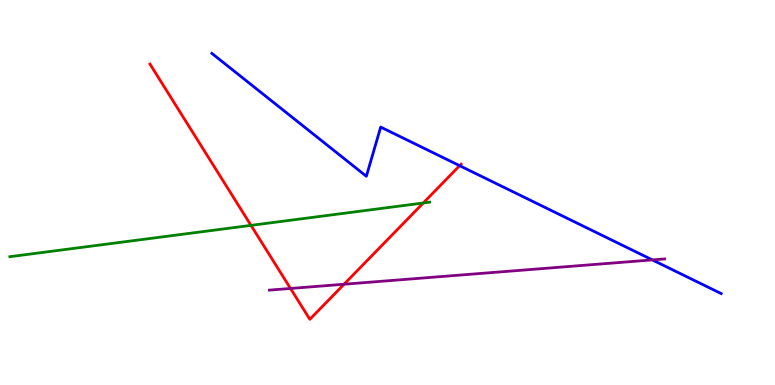[{'lines': ['blue', 'red'], 'intersections': [{'x': 5.93, 'y': 5.7}]}, {'lines': ['green', 'red'], 'intersections': [{'x': 3.24, 'y': 4.15}, {'x': 5.46, 'y': 4.73}]}, {'lines': ['purple', 'red'], 'intersections': [{'x': 3.75, 'y': 2.51}, {'x': 4.44, 'y': 2.62}]}, {'lines': ['blue', 'green'], 'intersections': []}, {'lines': ['blue', 'purple'], 'intersections': [{'x': 8.42, 'y': 3.25}]}, {'lines': ['green', 'purple'], 'intersections': []}]